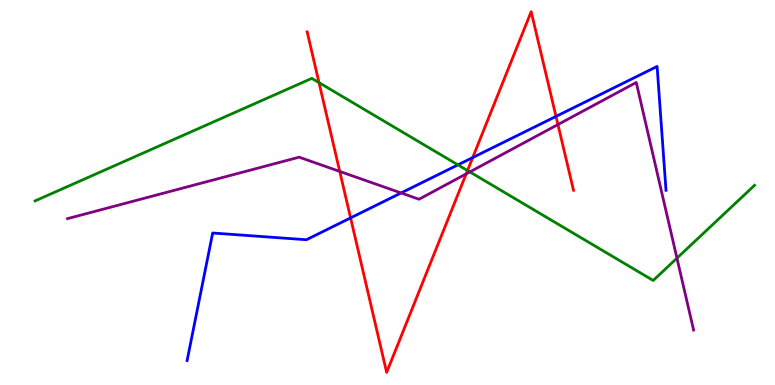[{'lines': ['blue', 'red'], 'intersections': [{'x': 4.52, 'y': 4.34}, {'x': 6.1, 'y': 5.91}, {'x': 7.17, 'y': 6.98}]}, {'lines': ['green', 'red'], 'intersections': [{'x': 4.12, 'y': 7.85}, {'x': 6.03, 'y': 5.57}]}, {'lines': ['purple', 'red'], 'intersections': [{'x': 4.38, 'y': 5.55}, {'x': 6.02, 'y': 5.48}, {'x': 7.2, 'y': 6.76}]}, {'lines': ['blue', 'green'], 'intersections': [{'x': 5.91, 'y': 5.72}]}, {'lines': ['blue', 'purple'], 'intersections': [{'x': 5.18, 'y': 4.99}]}, {'lines': ['green', 'purple'], 'intersections': [{'x': 6.06, 'y': 5.53}, {'x': 8.73, 'y': 3.29}]}]